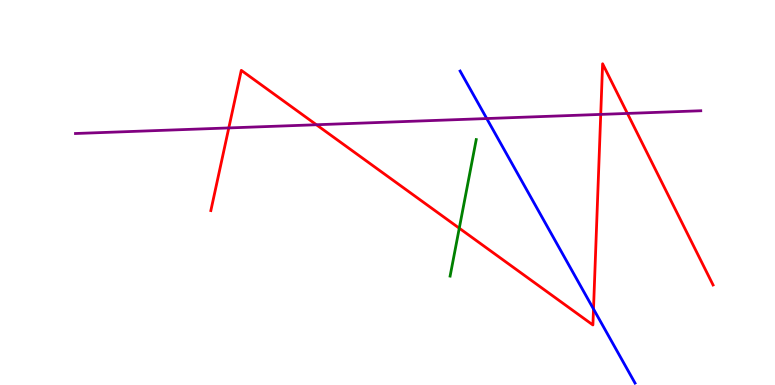[{'lines': ['blue', 'red'], 'intersections': [{'x': 7.66, 'y': 1.97}]}, {'lines': ['green', 'red'], 'intersections': [{'x': 5.93, 'y': 4.07}]}, {'lines': ['purple', 'red'], 'intersections': [{'x': 2.95, 'y': 6.68}, {'x': 4.08, 'y': 6.76}, {'x': 7.75, 'y': 7.03}, {'x': 8.1, 'y': 7.05}]}, {'lines': ['blue', 'green'], 'intersections': []}, {'lines': ['blue', 'purple'], 'intersections': [{'x': 6.28, 'y': 6.92}]}, {'lines': ['green', 'purple'], 'intersections': []}]